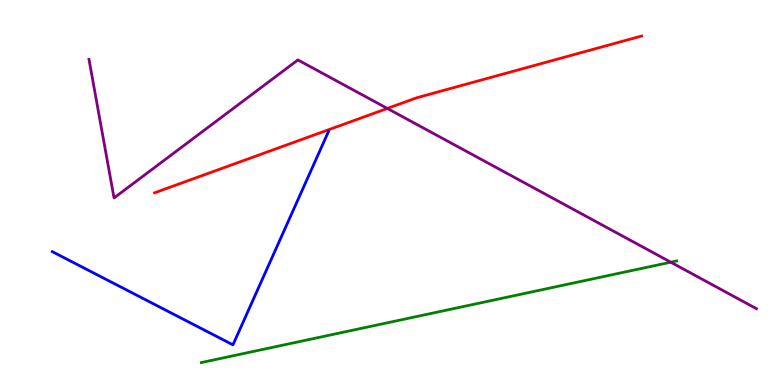[{'lines': ['blue', 'red'], 'intersections': []}, {'lines': ['green', 'red'], 'intersections': []}, {'lines': ['purple', 'red'], 'intersections': [{'x': 5.0, 'y': 7.18}]}, {'lines': ['blue', 'green'], 'intersections': []}, {'lines': ['blue', 'purple'], 'intersections': []}, {'lines': ['green', 'purple'], 'intersections': [{'x': 8.66, 'y': 3.19}]}]